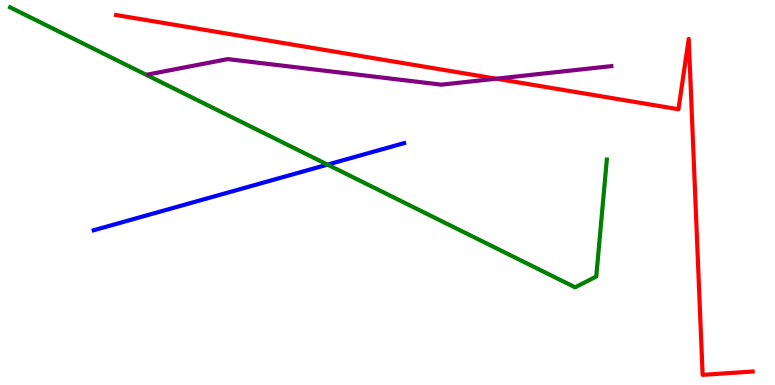[{'lines': ['blue', 'red'], 'intersections': []}, {'lines': ['green', 'red'], 'intersections': []}, {'lines': ['purple', 'red'], 'intersections': [{'x': 6.4, 'y': 7.96}]}, {'lines': ['blue', 'green'], 'intersections': [{'x': 4.23, 'y': 5.72}]}, {'lines': ['blue', 'purple'], 'intersections': []}, {'lines': ['green', 'purple'], 'intersections': []}]